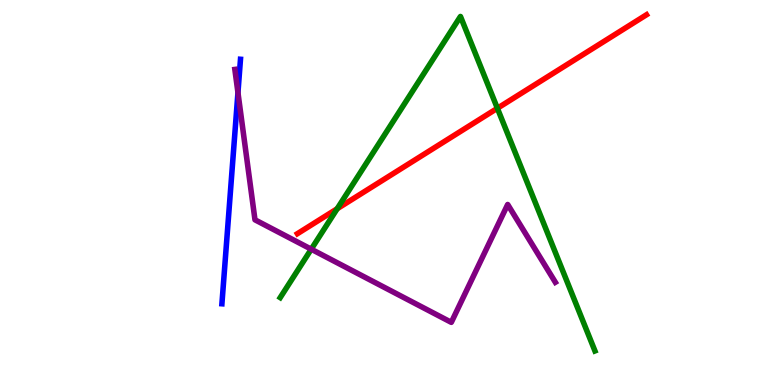[{'lines': ['blue', 'red'], 'intersections': []}, {'lines': ['green', 'red'], 'intersections': [{'x': 4.35, 'y': 4.58}, {'x': 6.42, 'y': 7.19}]}, {'lines': ['purple', 'red'], 'intersections': []}, {'lines': ['blue', 'green'], 'intersections': []}, {'lines': ['blue', 'purple'], 'intersections': [{'x': 3.07, 'y': 7.59}]}, {'lines': ['green', 'purple'], 'intersections': [{'x': 4.02, 'y': 3.53}]}]